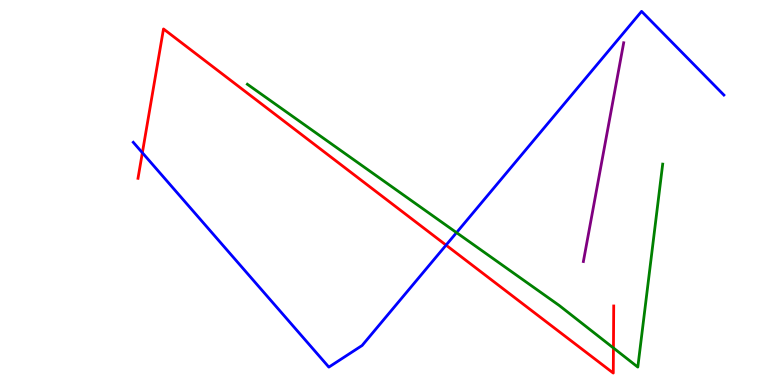[{'lines': ['blue', 'red'], 'intersections': [{'x': 1.84, 'y': 6.03}, {'x': 5.76, 'y': 3.63}]}, {'lines': ['green', 'red'], 'intersections': [{'x': 7.92, 'y': 0.961}]}, {'lines': ['purple', 'red'], 'intersections': []}, {'lines': ['blue', 'green'], 'intersections': [{'x': 5.89, 'y': 3.96}]}, {'lines': ['blue', 'purple'], 'intersections': []}, {'lines': ['green', 'purple'], 'intersections': []}]